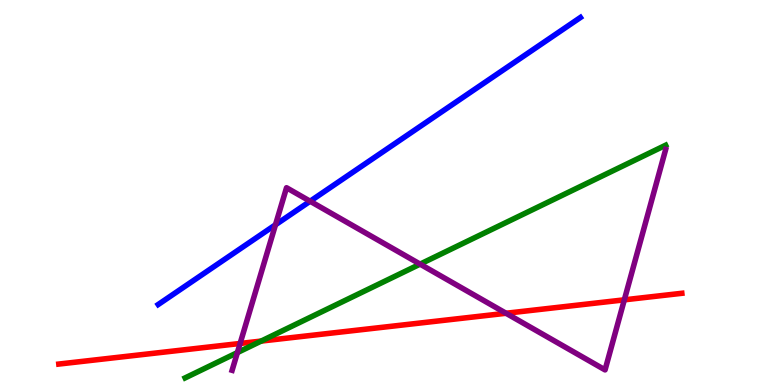[{'lines': ['blue', 'red'], 'intersections': []}, {'lines': ['green', 'red'], 'intersections': [{'x': 3.37, 'y': 1.14}]}, {'lines': ['purple', 'red'], 'intersections': [{'x': 3.1, 'y': 1.08}, {'x': 6.53, 'y': 1.86}, {'x': 8.06, 'y': 2.21}]}, {'lines': ['blue', 'green'], 'intersections': []}, {'lines': ['blue', 'purple'], 'intersections': [{'x': 3.55, 'y': 4.16}, {'x': 4.0, 'y': 4.77}]}, {'lines': ['green', 'purple'], 'intersections': [{'x': 3.06, 'y': 0.842}, {'x': 5.42, 'y': 3.14}]}]